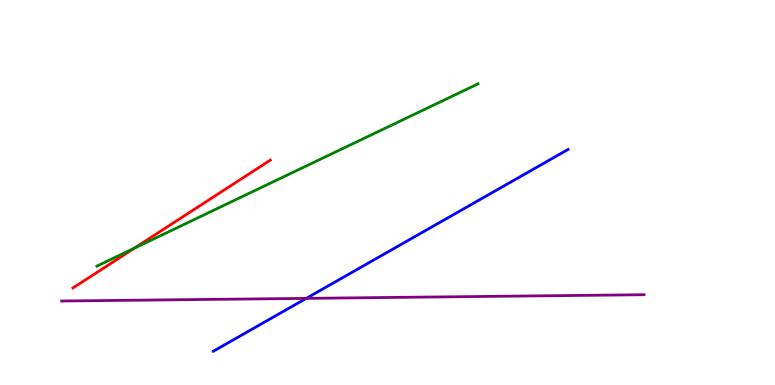[{'lines': ['blue', 'red'], 'intersections': []}, {'lines': ['green', 'red'], 'intersections': [{'x': 1.73, 'y': 3.55}]}, {'lines': ['purple', 'red'], 'intersections': []}, {'lines': ['blue', 'green'], 'intersections': []}, {'lines': ['blue', 'purple'], 'intersections': [{'x': 3.95, 'y': 2.25}]}, {'lines': ['green', 'purple'], 'intersections': []}]